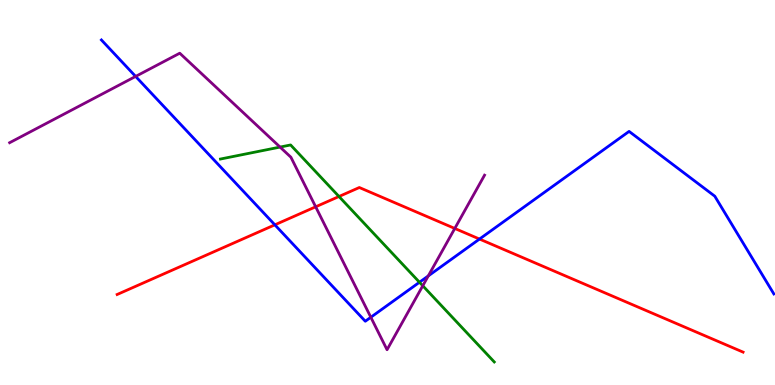[{'lines': ['blue', 'red'], 'intersections': [{'x': 3.55, 'y': 4.16}, {'x': 6.19, 'y': 3.79}]}, {'lines': ['green', 'red'], 'intersections': [{'x': 4.37, 'y': 4.9}]}, {'lines': ['purple', 'red'], 'intersections': [{'x': 4.07, 'y': 4.63}, {'x': 5.87, 'y': 4.07}]}, {'lines': ['blue', 'green'], 'intersections': [{'x': 5.41, 'y': 2.67}]}, {'lines': ['blue', 'purple'], 'intersections': [{'x': 1.75, 'y': 8.02}, {'x': 4.78, 'y': 1.76}, {'x': 5.53, 'y': 2.83}]}, {'lines': ['green', 'purple'], 'intersections': [{'x': 3.61, 'y': 6.18}, {'x': 5.46, 'y': 2.58}]}]